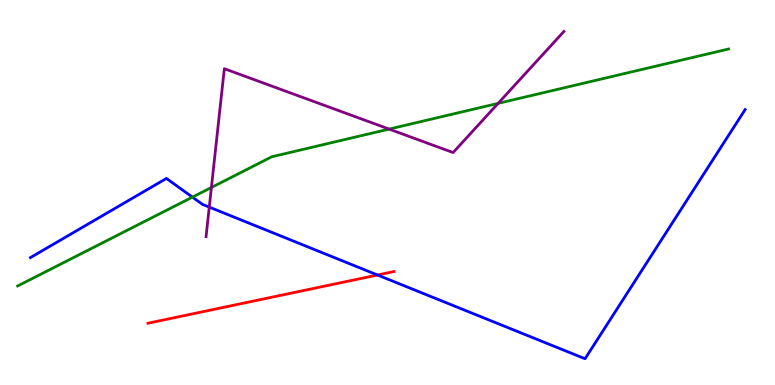[{'lines': ['blue', 'red'], 'intersections': [{'x': 4.87, 'y': 2.86}]}, {'lines': ['green', 'red'], 'intersections': []}, {'lines': ['purple', 'red'], 'intersections': []}, {'lines': ['blue', 'green'], 'intersections': [{'x': 2.48, 'y': 4.88}]}, {'lines': ['blue', 'purple'], 'intersections': [{'x': 2.7, 'y': 4.62}]}, {'lines': ['green', 'purple'], 'intersections': [{'x': 2.73, 'y': 5.13}, {'x': 5.02, 'y': 6.65}, {'x': 6.43, 'y': 7.31}]}]